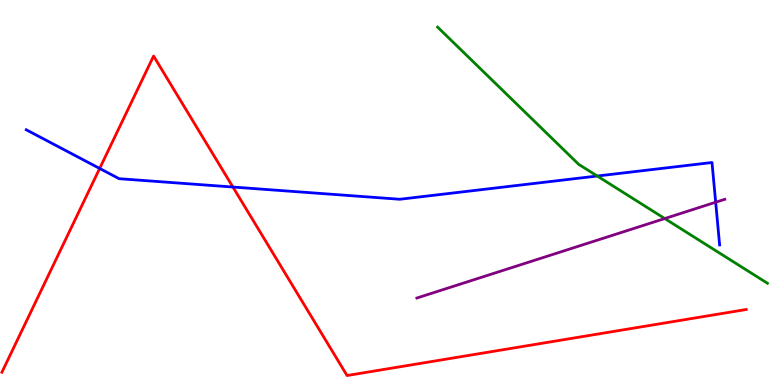[{'lines': ['blue', 'red'], 'intersections': [{'x': 1.29, 'y': 5.62}, {'x': 3.01, 'y': 5.14}]}, {'lines': ['green', 'red'], 'intersections': []}, {'lines': ['purple', 'red'], 'intersections': []}, {'lines': ['blue', 'green'], 'intersections': [{'x': 7.71, 'y': 5.43}]}, {'lines': ['blue', 'purple'], 'intersections': [{'x': 9.23, 'y': 4.75}]}, {'lines': ['green', 'purple'], 'intersections': [{'x': 8.58, 'y': 4.32}]}]